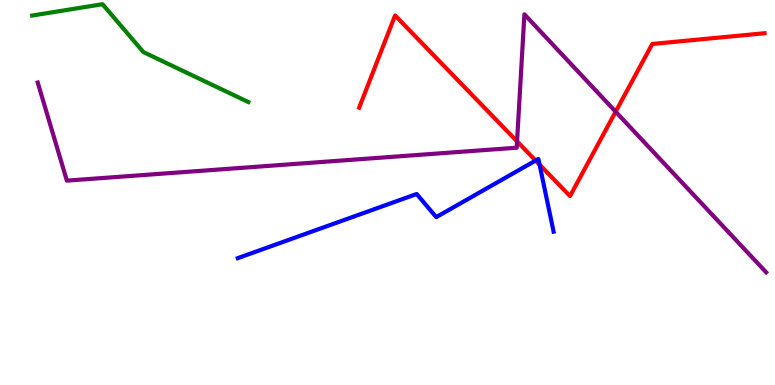[{'lines': ['blue', 'red'], 'intersections': [{'x': 6.91, 'y': 5.83}, {'x': 6.96, 'y': 5.72}]}, {'lines': ['green', 'red'], 'intersections': []}, {'lines': ['purple', 'red'], 'intersections': [{'x': 6.67, 'y': 6.33}, {'x': 7.94, 'y': 7.1}]}, {'lines': ['blue', 'green'], 'intersections': []}, {'lines': ['blue', 'purple'], 'intersections': []}, {'lines': ['green', 'purple'], 'intersections': []}]